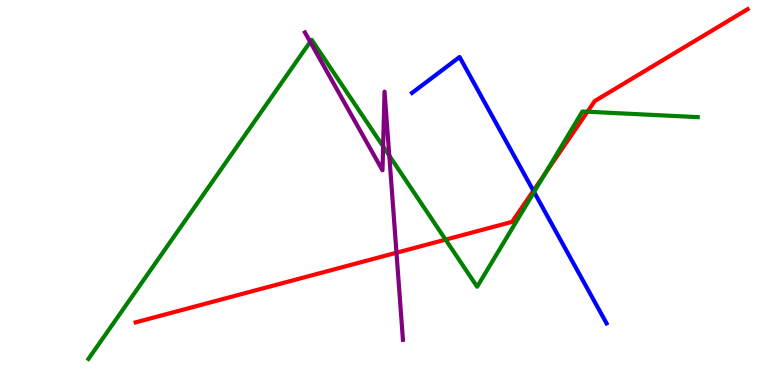[{'lines': ['blue', 'red'], 'intersections': [{'x': 6.88, 'y': 5.05}]}, {'lines': ['green', 'red'], 'intersections': [{'x': 5.75, 'y': 3.78}, {'x': 7.03, 'y': 5.49}, {'x': 7.58, 'y': 7.1}]}, {'lines': ['purple', 'red'], 'intersections': [{'x': 5.12, 'y': 3.44}]}, {'lines': ['blue', 'green'], 'intersections': [{'x': 6.89, 'y': 5.01}]}, {'lines': ['blue', 'purple'], 'intersections': []}, {'lines': ['green', 'purple'], 'intersections': [{'x': 4.0, 'y': 8.91}, {'x': 4.94, 'y': 6.2}, {'x': 5.02, 'y': 5.96}]}]